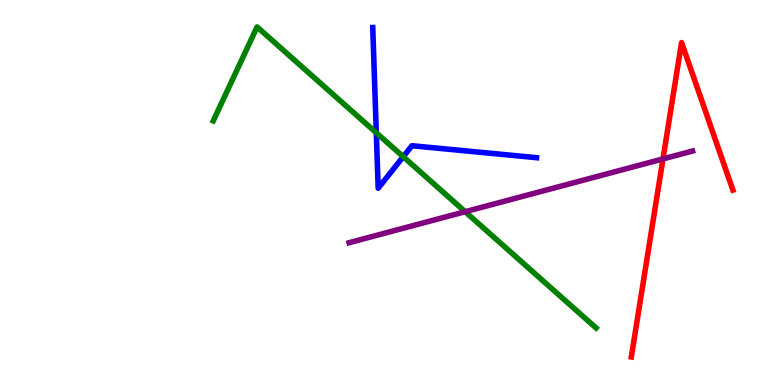[{'lines': ['blue', 'red'], 'intersections': []}, {'lines': ['green', 'red'], 'intersections': []}, {'lines': ['purple', 'red'], 'intersections': [{'x': 8.55, 'y': 5.87}]}, {'lines': ['blue', 'green'], 'intersections': [{'x': 4.86, 'y': 6.55}, {'x': 5.2, 'y': 5.93}]}, {'lines': ['blue', 'purple'], 'intersections': []}, {'lines': ['green', 'purple'], 'intersections': [{'x': 6.0, 'y': 4.5}]}]